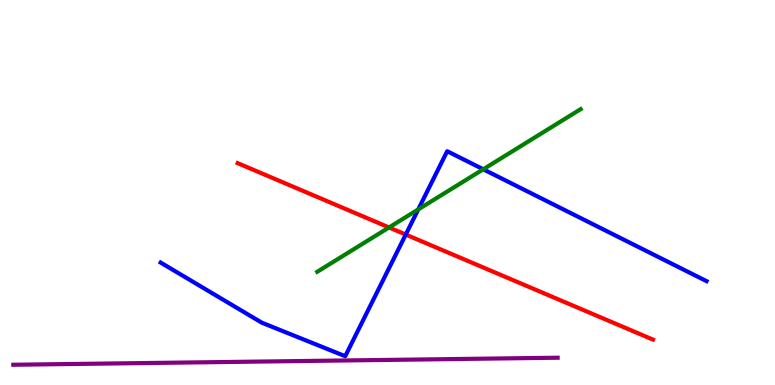[{'lines': ['blue', 'red'], 'intersections': [{'x': 5.24, 'y': 3.91}]}, {'lines': ['green', 'red'], 'intersections': [{'x': 5.02, 'y': 4.09}]}, {'lines': ['purple', 'red'], 'intersections': []}, {'lines': ['blue', 'green'], 'intersections': [{'x': 5.4, 'y': 4.56}, {'x': 6.24, 'y': 5.6}]}, {'lines': ['blue', 'purple'], 'intersections': []}, {'lines': ['green', 'purple'], 'intersections': []}]